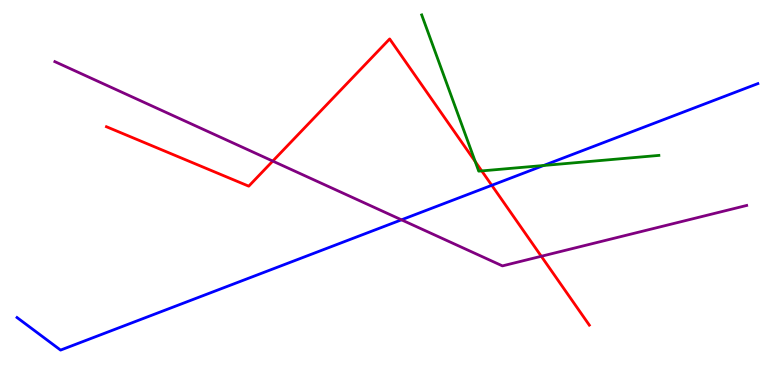[{'lines': ['blue', 'red'], 'intersections': [{'x': 6.35, 'y': 5.19}]}, {'lines': ['green', 'red'], 'intersections': [{'x': 6.13, 'y': 5.8}, {'x': 6.22, 'y': 5.56}]}, {'lines': ['purple', 'red'], 'intersections': [{'x': 3.52, 'y': 5.82}, {'x': 6.98, 'y': 3.34}]}, {'lines': ['blue', 'green'], 'intersections': [{'x': 7.01, 'y': 5.7}]}, {'lines': ['blue', 'purple'], 'intersections': [{'x': 5.18, 'y': 4.29}]}, {'lines': ['green', 'purple'], 'intersections': []}]